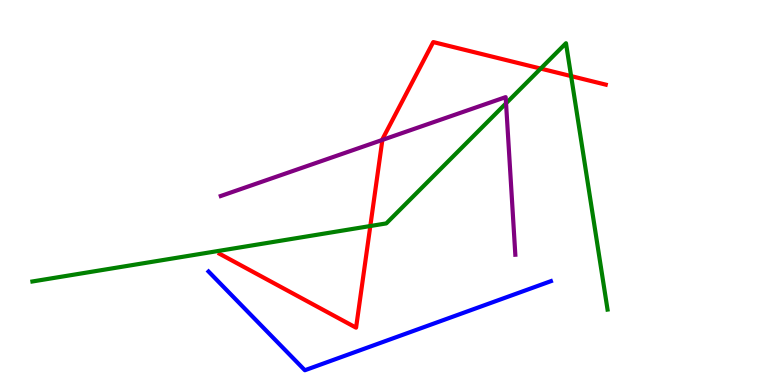[{'lines': ['blue', 'red'], 'intersections': []}, {'lines': ['green', 'red'], 'intersections': [{'x': 4.78, 'y': 4.13}, {'x': 6.98, 'y': 8.22}, {'x': 7.37, 'y': 8.02}]}, {'lines': ['purple', 'red'], 'intersections': [{'x': 4.93, 'y': 6.37}]}, {'lines': ['blue', 'green'], 'intersections': []}, {'lines': ['blue', 'purple'], 'intersections': []}, {'lines': ['green', 'purple'], 'intersections': [{'x': 6.53, 'y': 7.32}]}]